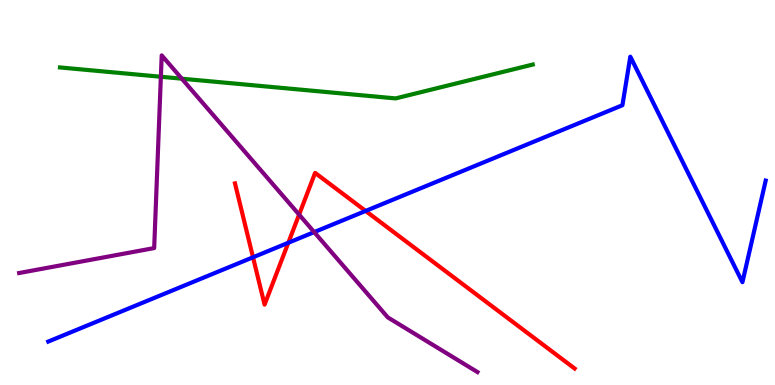[{'lines': ['blue', 'red'], 'intersections': [{'x': 3.26, 'y': 3.32}, {'x': 3.72, 'y': 3.69}, {'x': 4.72, 'y': 4.52}]}, {'lines': ['green', 'red'], 'intersections': []}, {'lines': ['purple', 'red'], 'intersections': [{'x': 3.86, 'y': 4.43}]}, {'lines': ['blue', 'green'], 'intersections': []}, {'lines': ['blue', 'purple'], 'intersections': [{'x': 4.05, 'y': 3.97}]}, {'lines': ['green', 'purple'], 'intersections': [{'x': 2.08, 'y': 8.01}, {'x': 2.35, 'y': 7.96}]}]